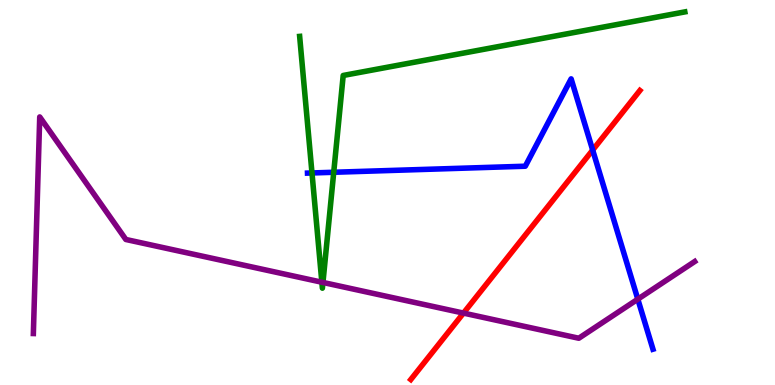[{'lines': ['blue', 'red'], 'intersections': [{'x': 7.65, 'y': 6.1}]}, {'lines': ['green', 'red'], 'intersections': []}, {'lines': ['purple', 'red'], 'intersections': [{'x': 5.98, 'y': 1.87}]}, {'lines': ['blue', 'green'], 'intersections': [{'x': 4.03, 'y': 5.51}, {'x': 4.31, 'y': 5.53}]}, {'lines': ['blue', 'purple'], 'intersections': [{'x': 8.23, 'y': 2.23}]}, {'lines': ['green', 'purple'], 'intersections': [{'x': 4.15, 'y': 2.67}, {'x': 4.17, 'y': 2.66}]}]